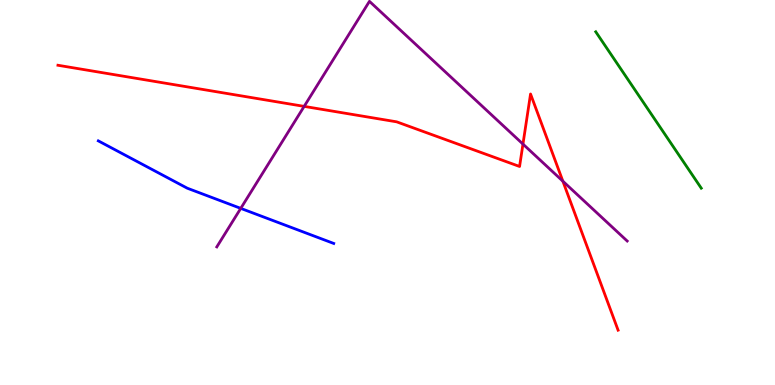[{'lines': ['blue', 'red'], 'intersections': []}, {'lines': ['green', 'red'], 'intersections': []}, {'lines': ['purple', 'red'], 'intersections': [{'x': 3.92, 'y': 7.24}, {'x': 6.75, 'y': 6.26}, {'x': 7.26, 'y': 5.29}]}, {'lines': ['blue', 'green'], 'intersections': []}, {'lines': ['blue', 'purple'], 'intersections': [{'x': 3.11, 'y': 4.59}]}, {'lines': ['green', 'purple'], 'intersections': []}]